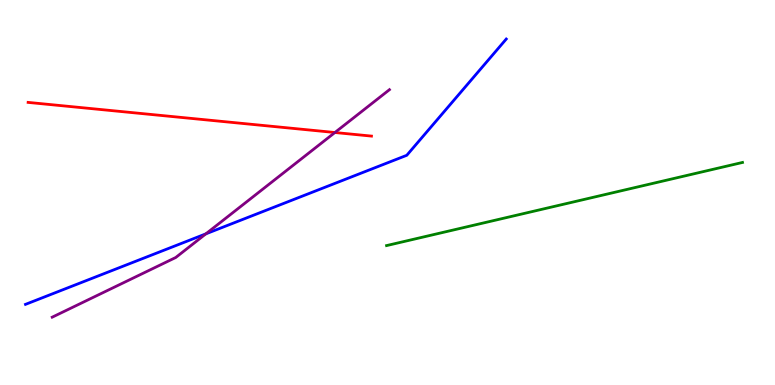[{'lines': ['blue', 'red'], 'intersections': []}, {'lines': ['green', 'red'], 'intersections': []}, {'lines': ['purple', 'red'], 'intersections': [{'x': 4.32, 'y': 6.56}]}, {'lines': ['blue', 'green'], 'intersections': []}, {'lines': ['blue', 'purple'], 'intersections': [{'x': 2.66, 'y': 3.93}]}, {'lines': ['green', 'purple'], 'intersections': []}]